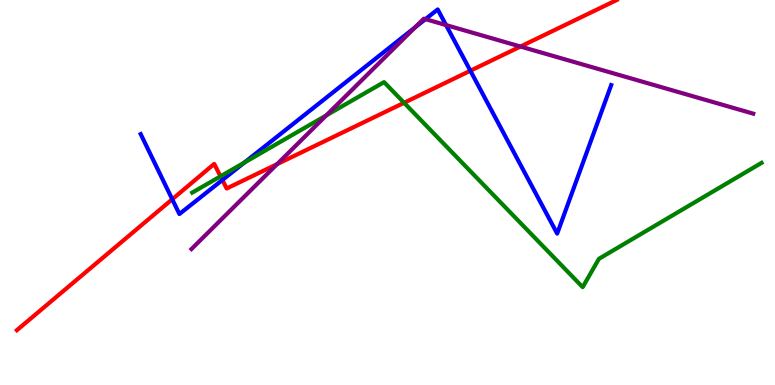[{'lines': ['blue', 'red'], 'intersections': [{'x': 2.22, 'y': 4.82}, {'x': 2.87, 'y': 5.32}, {'x': 6.07, 'y': 8.16}]}, {'lines': ['green', 'red'], 'intersections': [{'x': 2.85, 'y': 5.42}, {'x': 5.21, 'y': 7.33}]}, {'lines': ['purple', 'red'], 'intersections': [{'x': 3.58, 'y': 5.74}, {'x': 6.72, 'y': 8.79}]}, {'lines': ['blue', 'green'], 'intersections': [{'x': 3.15, 'y': 5.78}]}, {'lines': ['blue', 'purple'], 'intersections': [{'x': 5.36, 'y': 9.29}, {'x': 5.49, 'y': 9.5}, {'x': 5.76, 'y': 9.35}]}, {'lines': ['green', 'purple'], 'intersections': [{'x': 4.21, 'y': 7.0}]}]